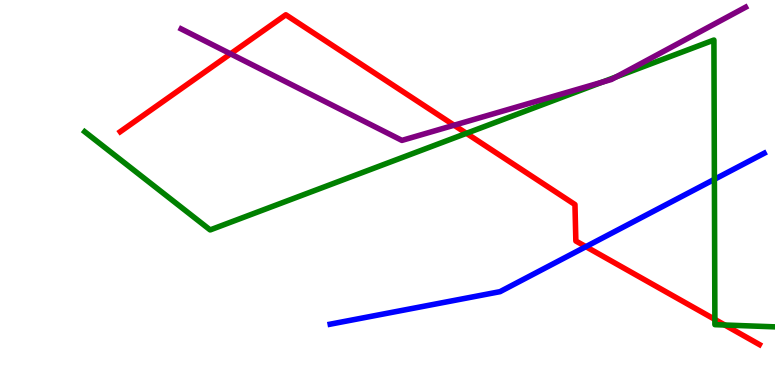[{'lines': ['blue', 'red'], 'intersections': [{'x': 7.56, 'y': 3.59}]}, {'lines': ['green', 'red'], 'intersections': [{'x': 6.02, 'y': 6.54}, {'x': 9.22, 'y': 1.7}, {'x': 9.35, 'y': 1.56}]}, {'lines': ['purple', 'red'], 'intersections': [{'x': 2.97, 'y': 8.6}, {'x': 5.86, 'y': 6.75}]}, {'lines': ['blue', 'green'], 'intersections': [{'x': 9.22, 'y': 5.34}]}, {'lines': ['blue', 'purple'], 'intersections': []}, {'lines': ['green', 'purple'], 'intersections': [{'x': 7.77, 'y': 7.87}, {'x': 7.95, 'y': 8.0}]}]